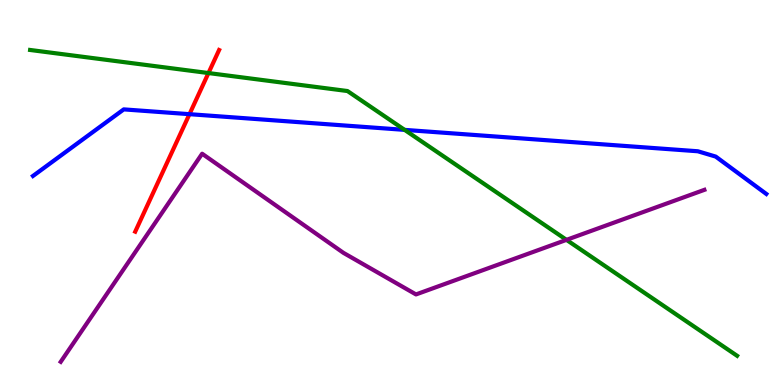[{'lines': ['blue', 'red'], 'intersections': [{'x': 2.44, 'y': 7.03}]}, {'lines': ['green', 'red'], 'intersections': [{'x': 2.69, 'y': 8.1}]}, {'lines': ['purple', 'red'], 'intersections': []}, {'lines': ['blue', 'green'], 'intersections': [{'x': 5.22, 'y': 6.63}]}, {'lines': ['blue', 'purple'], 'intersections': []}, {'lines': ['green', 'purple'], 'intersections': [{'x': 7.31, 'y': 3.77}]}]